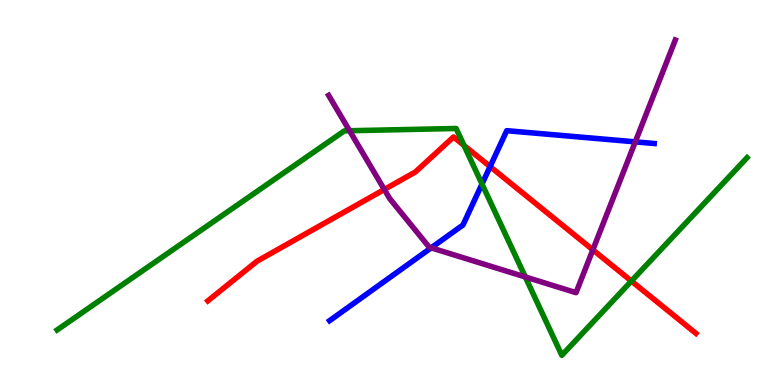[{'lines': ['blue', 'red'], 'intersections': [{'x': 6.32, 'y': 5.67}]}, {'lines': ['green', 'red'], 'intersections': [{'x': 5.99, 'y': 6.22}, {'x': 8.15, 'y': 2.7}]}, {'lines': ['purple', 'red'], 'intersections': [{'x': 4.96, 'y': 5.08}, {'x': 7.65, 'y': 3.51}]}, {'lines': ['blue', 'green'], 'intersections': [{'x': 6.22, 'y': 5.22}]}, {'lines': ['blue', 'purple'], 'intersections': [{'x': 5.56, 'y': 3.56}, {'x': 8.2, 'y': 6.32}]}, {'lines': ['green', 'purple'], 'intersections': [{'x': 4.51, 'y': 6.6}, {'x': 6.78, 'y': 2.81}]}]